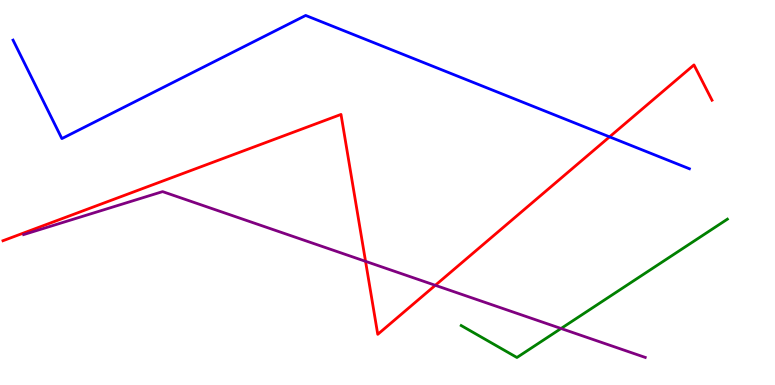[{'lines': ['blue', 'red'], 'intersections': [{'x': 7.87, 'y': 6.45}]}, {'lines': ['green', 'red'], 'intersections': []}, {'lines': ['purple', 'red'], 'intersections': [{'x': 4.72, 'y': 3.21}, {'x': 5.62, 'y': 2.59}]}, {'lines': ['blue', 'green'], 'intersections': []}, {'lines': ['blue', 'purple'], 'intersections': []}, {'lines': ['green', 'purple'], 'intersections': [{'x': 7.24, 'y': 1.47}]}]